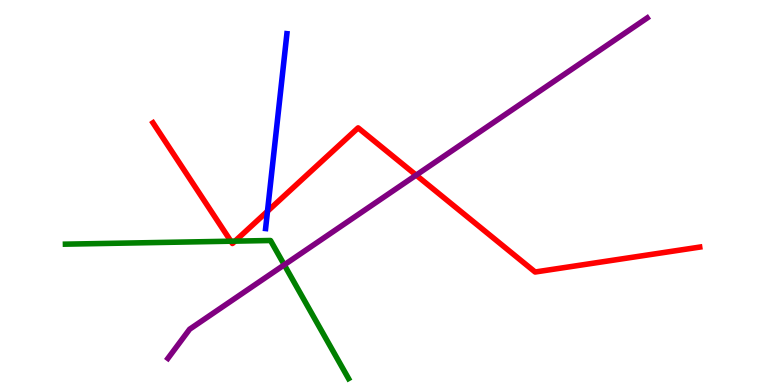[{'lines': ['blue', 'red'], 'intersections': [{'x': 3.45, 'y': 4.51}]}, {'lines': ['green', 'red'], 'intersections': [{'x': 2.98, 'y': 3.73}, {'x': 3.03, 'y': 3.74}]}, {'lines': ['purple', 'red'], 'intersections': [{'x': 5.37, 'y': 5.45}]}, {'lines': ['blue', 'green'], 'intersections': []}, {'lines': ['blue', 'purple'], 'intersections': []}, {'lines': ['green', 'purple'], 'intersections': [{'x': 3.67, 'y': 3.12}]}]